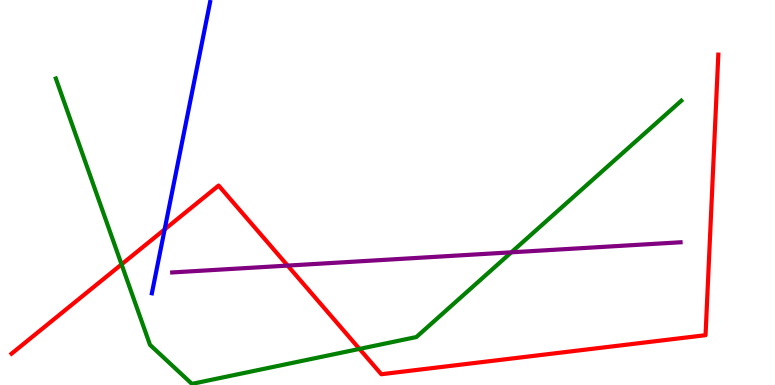[{'lines': ['blue', 'red'], 'intersections': [{'x': 2.12, 'y': 4.04}]}, {'lines': ['green', 'red'], 'intersections': [{'x': 1.57, 'y': 3.13}, {'x': 4.64, 'y': 0.937}]}, {'lines': ['purple', 'red'], 'intersections': [{'x': 3.71, 'y': 3.1}]}, {'lines': ['blue', 'green'], 'intersections': []}, {'lines': ['blue', 'purple'], 'intersections': []}, {'lines': ['green', 'purple'], 'intersections': [{'x': 6.6, 'y': 3.45}]}]